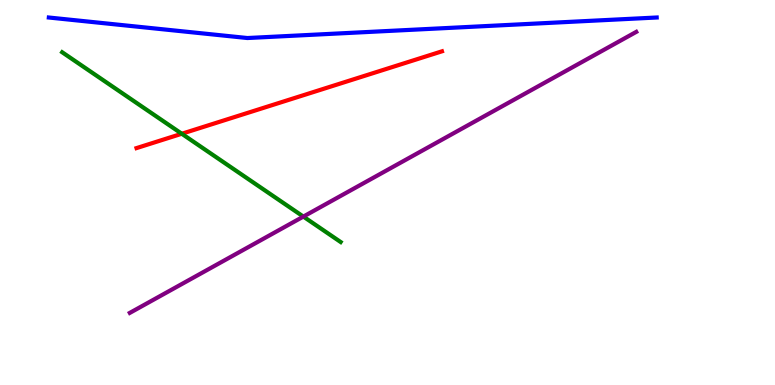[{'lines': ['blue', 'red'], 'intersections': []}, {'lines': ['green', 'red'], 'intersections': [{'x': 2.35, 'y': 6.53}]}, {'lines': ['purple', 'red'], 'intersections': []}, {'lines': ['blue', 'green'], 'intersections': []}, {'lines': ['blue', 'purple'], 'intersections': []}, {'lines': ['green', 'purple'], 'intersections': [{'x': 3.91, 'y': 4.37}]}]